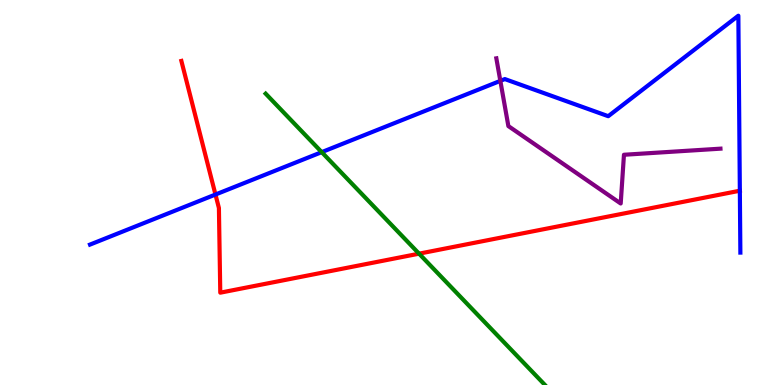[{'lines': ['blue', 'red'], 'intersections': [{'x': 2.78, 'y': 4.95}]}, {'lines': ['green', 'red'], 'intersections': [{'x': 5.41, 'y': 3.41}]}, {'lines': ['purple', 'red'], 'intersections': []}, {'lines': ['blue', 'green'], 'intersections': [{'x': 4.15, 'y': 6.05}]}, {'lines': ['blue', 'purple'], 'intersections': [{'x': 6.46, 'y': 7.9}]}, {'lines': ['green', 'purple'], 'intersections': []}]